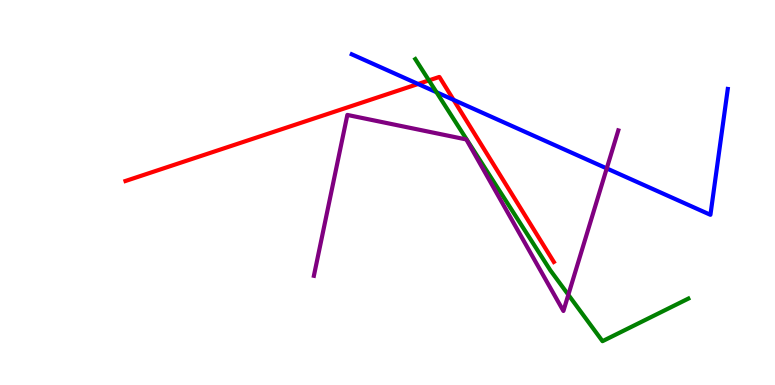[{'lines': ['blue', 'red'], 'intersections': [{'x': 5.39, 'y': 7.82}, {'x': 5.85, 'y': 7.41}]}, {'lines': ['green', 'red'], 'intersections': [{'x': 5.53, 'y': 7.91}]}, {'lines': ['purple', 'red'], 'intersections': []}, {'lines': ['blue', 'green'], 'intersections': [{'x': 5.63, 'y': 7.6}]}, {'lines': ['blue', 'purple'], 'intersections': [{'x': 7.83, 'y': 5.63}]}, {'lines': ['green', 'purple'], 'intersections': [{'x': 7.33, 'y': 2.34}]}]